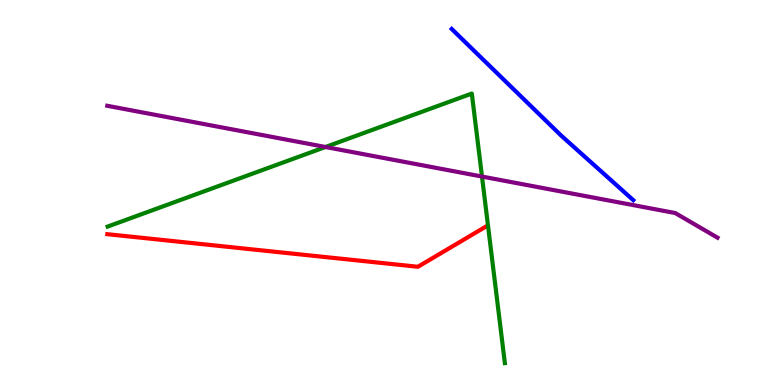[{'lines': ['blue', 'red'], 'intersections': []}, {'lines': ['green', 'red'], 'intersections': []}, {'lines': ['purple', 'red'], 'intersections': []}, {'lines': ['blue', 'green'], 'intersections': []}, {'lines': ['blue', 'purple'], 'intersections': []}, {'lines': ['green', 'purple'], 'intersections': [{'x': 4.2, 'y': 6.18}, {'x': 6.22, 'y': 5.41}]}]